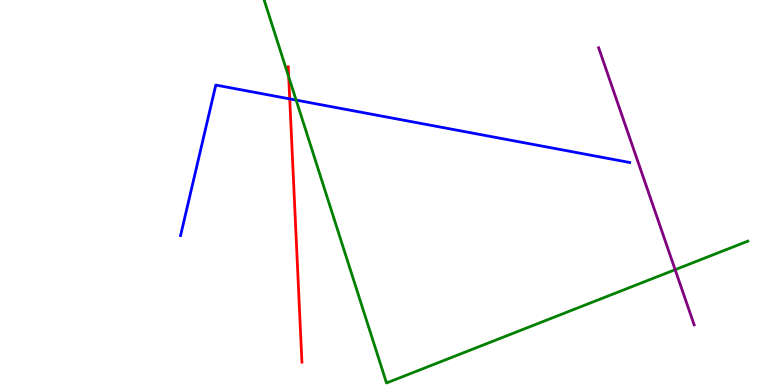[{'lines': ['blue', 'red'], 'intersections': [{'x': 3.74, 'y': 7.43}]}, {'lines': ['green', 'red'], 'intersections': [{'x': 3.73, 'y': 8.0}]}, {'lines': ['purple', 'red'], 'intersections': []}, {'lines': ['blue', 'green'], 'intersections': [{'x': 3.82, 'y': 7.4}]}, {'lines': ['blue', 'purple'], 'intersections': []}, {'lines': ['green', 'purple'], 'intersections': [{'x': 8.71, 'y': 3.0}]}]